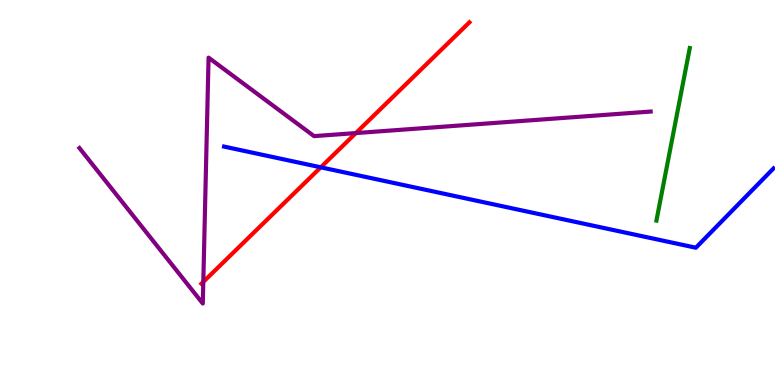[{'lines': ['blue', 'red'], 'intersections': [{'x': 4.14, 'y': 5.65}]}, {'lines': ['green', 'red'], 'intersections': []}, {'lines': ['purple', 'red'], 'intersections': [{'x': 2.62, 'y': 2.68}, {'x': 4.59, 'y': 6.54}]}, {'lines': ['blue', 'green'], 'intersections': []}, {'lines': ['blue', 'purple'], 'intersections': []}, {'lines': ['green', 'purple'], 'intersections': []}]